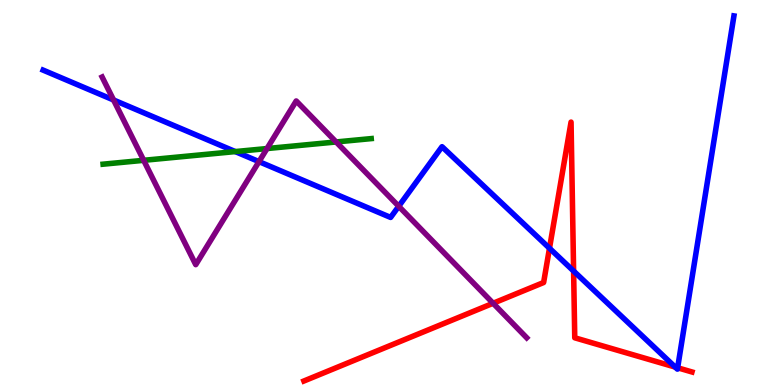[{'lines': ['blue', 'red'], 'intersections': [{'x': 7.09, 'y': 3.55}, {'x': 7.4, 'y': 2.96}, {'x': 8.71, 'y': 0.465}, {'x': 8.74, 'y': 0.447}]}, {'lines': ['green', 'red'], 'intersections': []}, {'lines': ['purple', 'red'], 'intersections': [{'x': 6.36, 'y': 2.12}]}, {'lines': ['blue', 'green'], 'intersections': [{'x': 3.04, 'y': 6.06}]}, {'lines': ['blue', 'purple'], 'intersections': [{'x': 1.47, 'y': 7.4}, {'x': 3.34, 'y': 5.8}, {'x': 5.14, 'y': 4.64}]}, {'lines': ['green', 'purple'], 'intersections': [{'x': 1.85, 'y': 5.84}, {'x': 3.45, 'y': 6.14}, {'x': 4.34, 'y': 6.31}]}]